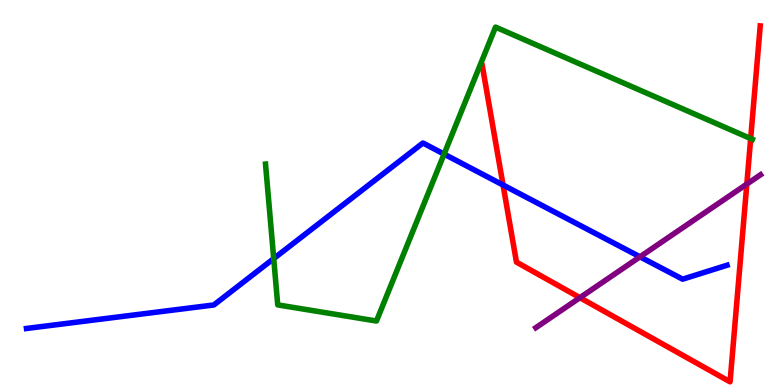[{'lines': ['blue', 'red'], 'intersections': [{'x': 6.49, 'y': 5.19}]}, {'lines': ['green', 'red'], 'intersections': [{'x': 9.69, 'y': 6.4}]}, {'lines': ['purple', 'red'], 'intersections': [{'x': 7.48, 'y': 2.27}, {'x': 9.64, 'y': 5.22}]}, {'lines': ['blue', 'green'], 'intersections': [{'x': 3.53, 'y': 3.28}, {'x': 5.73, 'y': 6.0}]}, {'lines': ['blue', 'purple'], 'intersections': [{'x': 8.26, 'y': 3.33}]}, {'lines': ['green', 'purple'], 'intersections': []}]